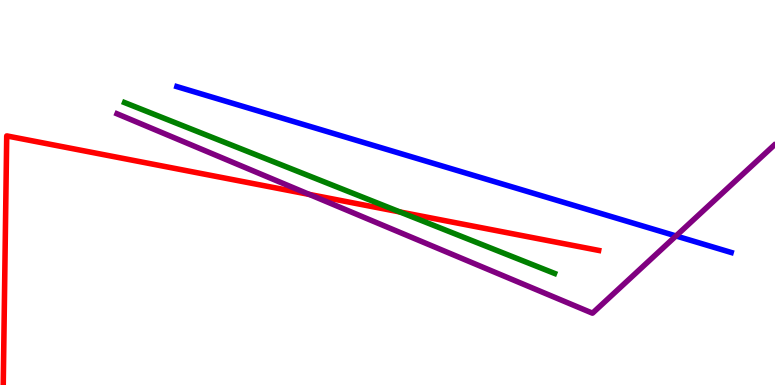[{'lines': ['blue', 'red'], 'intersections': []}, {'lines': ['green', 'red'], 'intersections': [{'x': 5.16, 'y': 4.49}]}, {'lines': ['purple', 'red'], 'intersections': [{'x': 3.99, 'y': 4.95}]}, {'lines': ['blue', 'green'], 'intersections': []}, {'lines': ['blue', 'purple'], 'intersections': [{'x': 8.72, 'y': 3.87}]}, {'lines': ['green', 'purple'], 'intersections': []}]